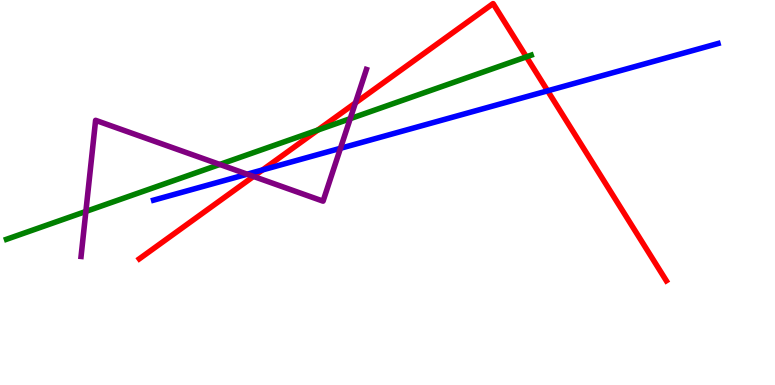[{'lines': ['blue', 'red'], 'intersections': [{'x': 3.39, 'y': 5.59}, {'x': 7.07, 'y': 7.64}]}, {'lines': ['green', 'red'], 'intersections': [{'x': 4.1, 'y': 6.62}, {'x': 6.79, 'y': 8.52}]}, {'lines': ['purple', 'red'], 'intersections': [{'x': 3.27, 'y': 5.42}, {'x': 4.59, 'y': 7.33}]}, {'lines': ['blue', 'green'], 'intersections': []}, {'lines': ['blue', 'purple'], 'intersections': [{'x': 3.19, 'y': 5.48}, {'x': 4.39, 'y': 6.15}]}, {'lines': ['green', 'purple'], 'intersections': [{'x': 1.11, 'y': 4.51}, {'x': 2.84, 'y': 5.73}, {'x': 4.52, 'y': 6.92}]}]